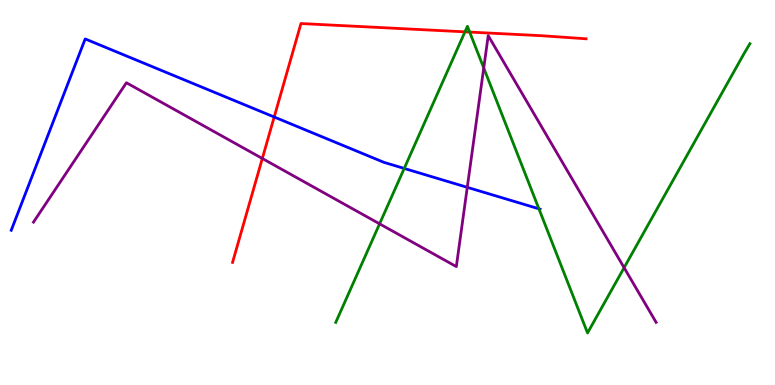[{'lines': ['blue', 'red'], 'intersections': [{'x': 3.54, 'y': 6.96}]}, {'lines': ['green', 'red'], 'intersections': [{'x': 6.0, 'y': 9.17}, {'x': 6.06, 'y': 9.17}]}, {'lines': ['purple', 'red'], 'intersections': [{'x': 3.38, 'y': 5.88}]}, {'lines': ['blue', 'green'], 'intersections': [{'x': 5.22, 'y': 5.62}, {'x': 6.95, 'y': 4.58}]}, {'lines': ['blue', 'purple'], 'intersections': [{'x': 6.03, 'y': 5.13}]}, {'lines': ['green', 'purple'], 'intersections': [{'x': 4.9, 'y': 4.19}, {'x': 6.24, 'y': 8.23}, {'x': 8.05, 'y': 3.05}]}]